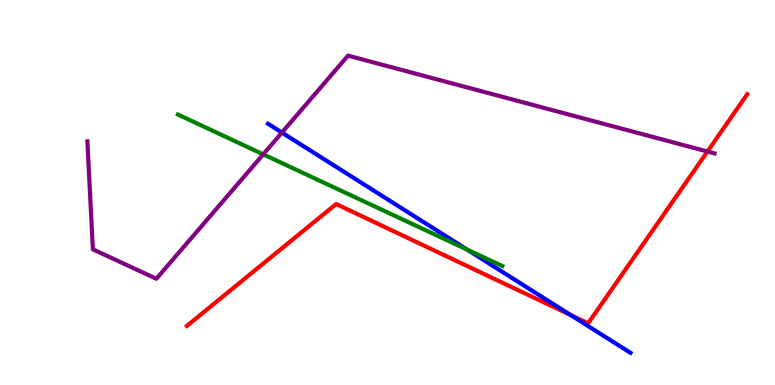[{'lines': ['blue', 'red'], 'intersections': [{'x': 7.36, 'y': 1.82}]}, {'lines': ['green', 'red'], 'intersections': []}, {'lines': ['purple', 'red'], 'intersections': [{'x': 9.13, 'y': 6.06}]}, {'lines': ['blue', 'green'], 'intersections': [{'x': 6.03, 'y': 3.52}]}, {'lines': ['blue', 'purple'], 'intersections': [{'x': 3.64, 'y': 6.56}]}, {'lines': ['green', 'purple'], 'intersections': [{'x': 3.4, 'y': 5.99}]}]